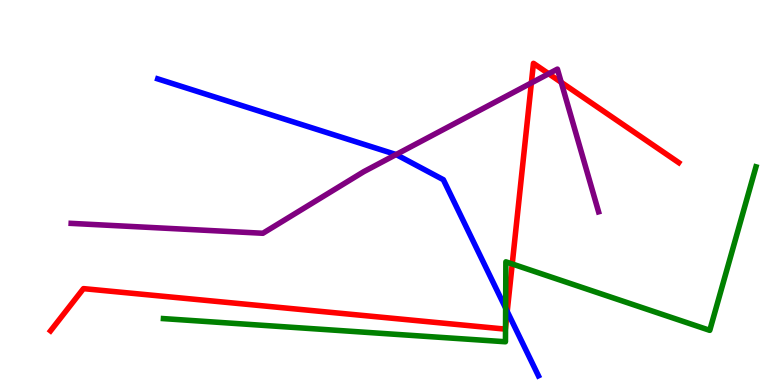[{'lines': ['blue', 'red'], 'intersections': [{'x': 6.54, 'y': 1.91}]}, {'lines': ['green', 'red'], 'intersections': [{'x': 6.52, 'y': 1.5}, {'x': 6.61, 'y': 3.14}]}, {'lines': ['purple', 'red'], 'intersections': [{'x': 6.86, 'y': 7.85}, {'x': 7.08, 'y': 8.08}, {'x': 7.24, 'y': 7.86}]}, {'lines': ['blue', 'green'], 'intersections': [{'x': 6.52, 'y': 2.0}]}, {'lines': ['blue', 'purple'], 'intersections': [{'x': 5.11, 'y': 5.99}]}, {'lines': ['green', 'purple'], 'intersections': []}]